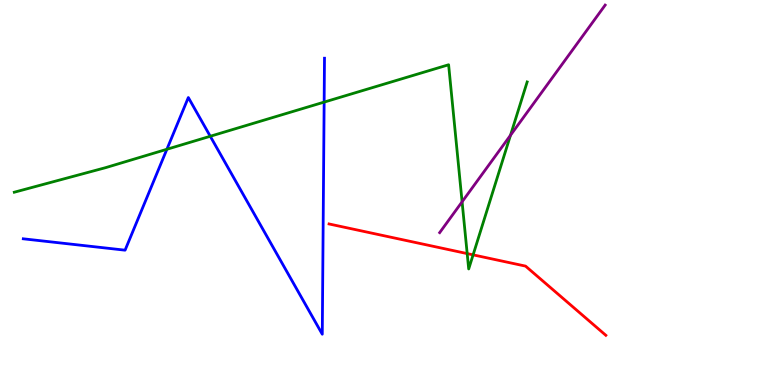[{'lines': ['blue', 'red'], 'intersections': []}, {'lines': ['green', 'red'], 'intersections': [{'x': 6.03, 'y': 3.41}, {'x': 6.1, 'y': 3.38}]}, {'lines': ['purple', 'red'], 'intersections': []}, {'lines': ['blue', 'green'], 'intersections': [{'x': 2.15, 'y': 6.12}, {'x': 2.71, 'y': 6.46}, {'x': 4.18, 'y': 7.35}]}, {'lines': ['blue', 'purple'], 'intersections': []}, {'lines': ['green', 'purple'], 'intersections': [{'x': 5.96, 'y': 4.76}, {'x': 6.59, 'y': 6.49}]}]